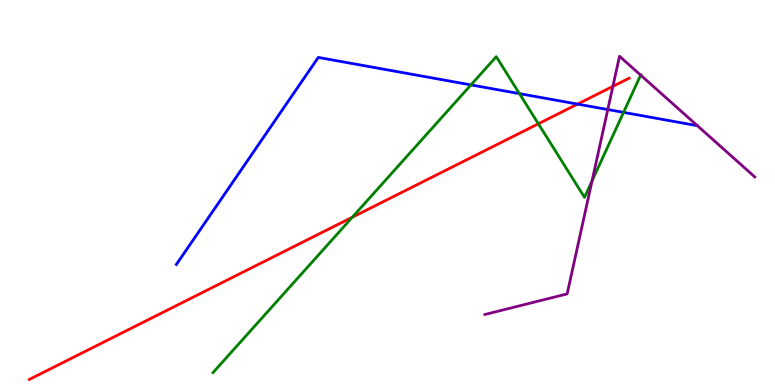[{'lines': ['blue', 'red'], 'intersections': [{'x': 7.45, 'y': 7.3}]}, {'lines': ['green', 'red'], 'intersections': [{'x': 4.55, 'y': 4.36}, {'x': 6.95, 'y': 6.78}]}, {'lines': ['purple', 'red'], 'intersections': [{'x': 7.91, 'y': 7.76}]}, {'lines': ['blue', 'green'], 'intersections': [{'x': 6.08, 'y': 7.79}, {'x': 6.7, 'y': 7.57}, {'x': 8.05, 'y': 7.08}]}, {'lines': ['blue', 'purple'], 'intersections': [{'x': 7.84, 'y': 7.15}]}, {'lines': ['green', 'purple'], 'intersections': [{'x': 7.64, 'y': 5.3}, {'x': 8.27, 'y': 8.05}]}]